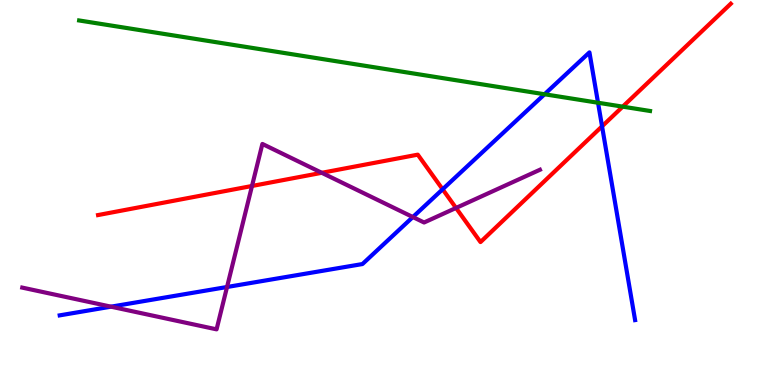[{'lines': ['blue', 'red'], 'intersections': [{'x': 5.71, 'y': 5.08}, {'x': 7.77, 'y': 6.72}]}, {'lines': ['green', 'red'], 'intersections': [{'x': 8.03, 'y': 7.23}]}, {'lines': ['purple', 'red'], 'intersections': [{'x': 3.25, 'y': 5.17}, {'x': 4.15, 'y': 5.51}, {'x': 5.88, 'y': 4.6}]}, {'lines': ['blue', 'green'], 'intersections': [{'x': 7.03, 'y': 7.55}, {'x': 7.72, 'y': 7.33}]}, {'lines': ['blue', 'purple'], 'intersections': [{'x': 1.43, 'y': 2.03}, {'x': 2.93, 'y': 2.55}, {'x': 5.33, 'y': 4.36}]}, {'lines': ['green', 'purple'], 'intersections': []}]